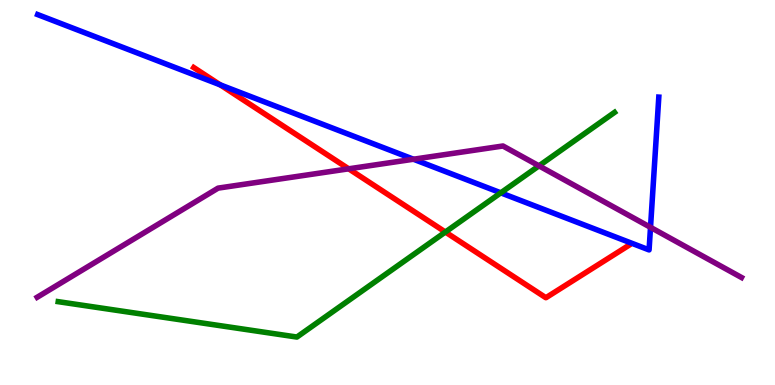[{'lines': ['blue', 'red'], 'intersections': [{'x': 2.84, 'y': 7.8}]}, {'lines': ['green', 'red'], 'intersections': [{'x': 5.75, 'y': 3.97}]}, {'lines': ['purple', 'red'], 'intersections': [{'x': 4.5, 'y': 5.62}]}, {'lines': ['blue', 'green'], 'intersections': [{'x': 6.46, 'y': 4.99}]}, {'lines': ['blue', 'purple'], 'intersections': [{'x': 5.34, 'y': 5.86}, {'x': 8.39, 'y': 4.1}]}, {'lines': ['green', 'purple'], 'intersections': [{'x': 6.95, 'y': 5.69}]}]